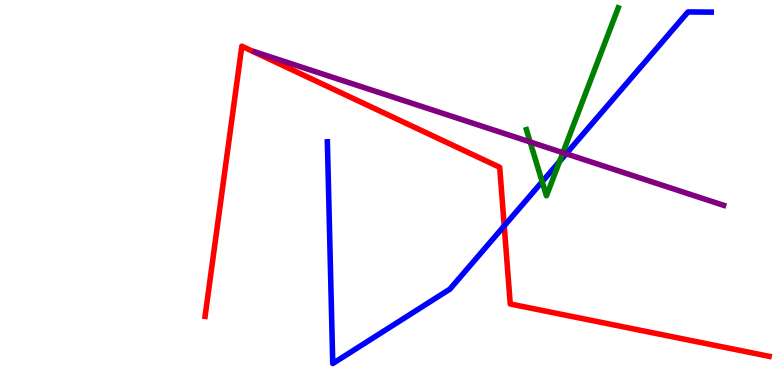[{'lines': ['blue', 'red'], 'intersections': [{'x': 6.51, 'y': 4.13}]}, {'lines': ['green', 'red'], 'intersections': []}, {'lines': ['purple', 'red'], 'intersections': []}, {'lines': ['blue', 'green'], 'intersections': [{'x': 7.0, 'y': 5.28}, {'x': 7.22, 'y': 5.81}]}, {'lines': ['blue', 'purple'], 'intersections': [{'x': 7.31, 'y': 6.01}]}, {'lines': ['green', 'purple'], 'intersections': [{'x': 6.84, 'y': 6.31}, {'x': 7.26, 'y': 6.03}]}]